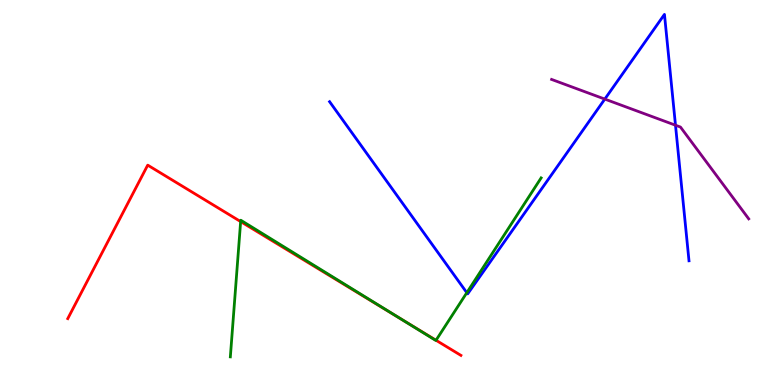[{'lines': ['blue', 'red'], 'intersections': []}, {'lines': ['green', 'red'], 'intersections': [{'x': 3.11, 'y': 4.24}, {'x': 5.17, 'y': 1.71}, {'x': 5.63, 'y': 1.16}]}, {'lines': ['purple', 'red'], 'intersections': []}, {'lines': ['blue', 'green'], 'intersections': [{'x': 6.02, 'y': 2.4}]}, {'lines': ['blue', 'purple'], 'intersections': [{'x': 7.8, 'y': 7.43}, {'x': 8.72, 'y': 6.75}]}, {'lines': ['green', 'purple'], 'intersections': []}]